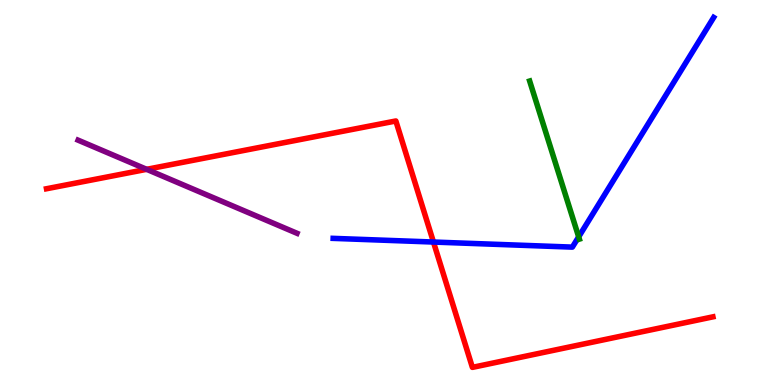[{'lines': ['blue', 'red'], 'intersections': [{'x': 5.59, 'y': 3.71}]}, {'lines': ['green', 'red'], 'intersections': []}, {'lines': ['purple', 'red'], 'intersections': [{'x': 1.89, 'y': 5.6}]}, {'lines': ['blue', 'green'], 'intersections': [{'x': 7.47, 'y': 3.85}]}, {'lines': ['blue', 'purple'], 'intersections': []}, {'lines': ['green', 'purple'], 'intersections': []}]